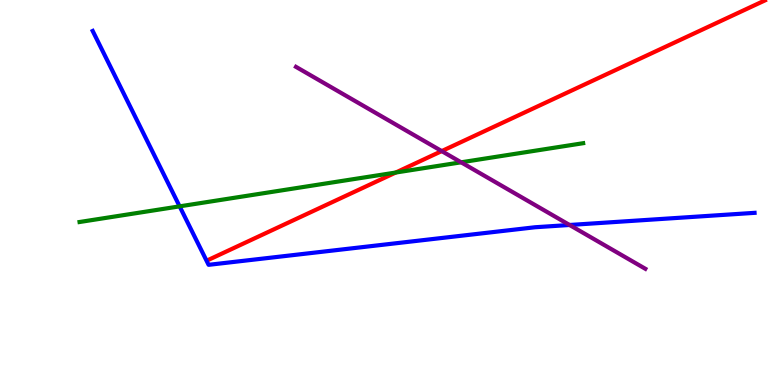[{'lines': ['blue', 'red'], 'intersections': []}, {'lines': ['green', 'red'], 'intersections': [{'x': 5.11, 'y': 5.52}]}, {'lines': ['purple', 'red'], 'intersections': [{'x': 5.7, 'y': 6.08}]}, {'lines': ['blue', 'green'], 'intersections': [{'x': 2.32, 'y': 4.64}]}, {'lines': ['blue', 'purple'], 'intersections': [{'x': 7.35, 'y': 4.16}]}, {'lines': ['green', 'purple'], 'intersections': [{'x': 5.95, 'y': 5.78}]}]